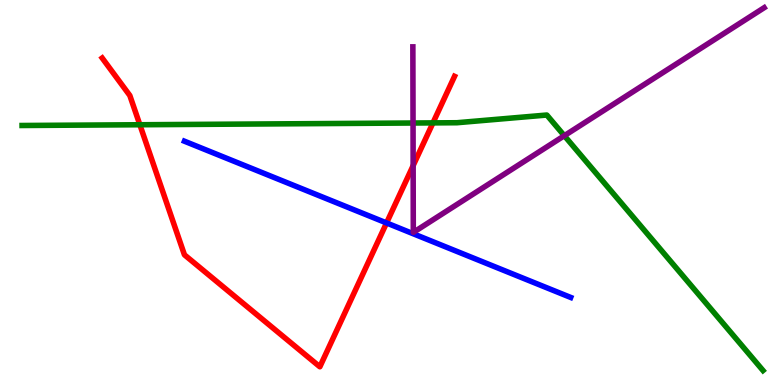[{'lines': ['blue', 'red'], 'intersections': [{'x': 4.99, 'y': 4.21}]}, {'lines': ['green', 'red'], 'intersections': [{'x': 1.8, 'y': 6.76}, {'x': 5.59, 'y': 6.81}]}, {'lines': ['purple', 'red'], 'intersections': [{'x': 5.33, 'y': 5.7}]}, {'lines': ['blue', 'green'], 'intersections': []}, {'lines': ['blue', 'purple'], 'intersections': []}, {'lines': ['green', 'purple'], 'intersections': [{'x': 5.33, 'y': 6.8}, {'x': 7.28, 'y': 6.48}]}]